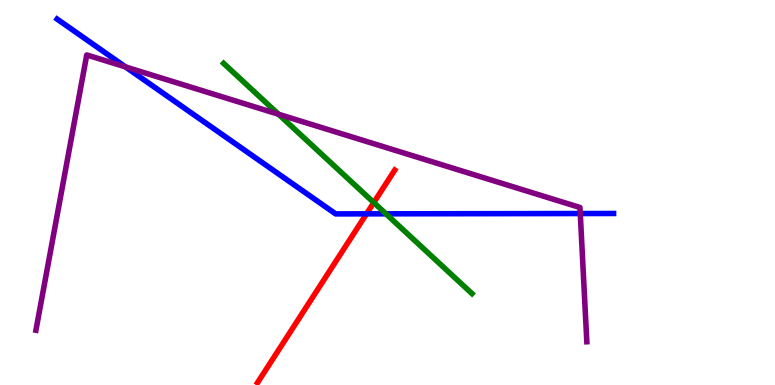[{'lines': ['blue', 'red'], 'intersections': [{'x': 4.73, 'y': 4.45}]}, {'lines': ['green', 'red'], 'intersections': [{'x': 4.82, 'y': 4.74}]}, {'lines': ['purple', 'red'], 'intersections': []}, {'lines': ['blue', 'green'], 'intersections': [{'x': 4.98, 'y': 4.45}]}, {'lines': ['blue', 'purple'], 'intersections': [{'x': 1.62, 'y': 8.26}, {'x': 7.49, 'y': 4.45}]}, {'lines': ['green', 'purple'], 'intersections': [{'x': 3.59, 'y': 7.03}]}]